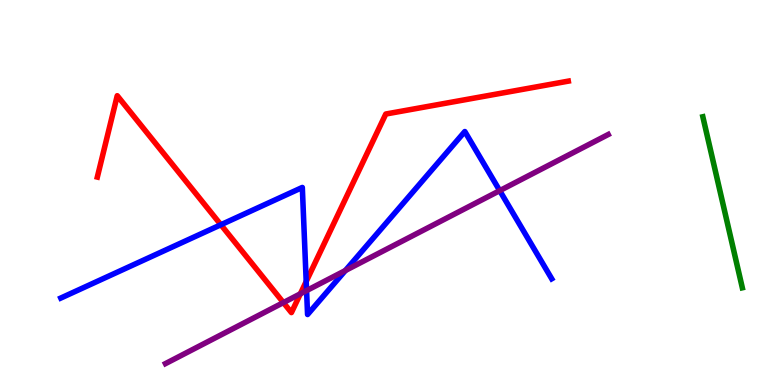[{'lines': ['blue', 'red'], 'intersections': [{'x': 2.85, 'y': 4.16}, {'x': 3.95, 'y': 2.69}]}, {'lines': ['green', 'red'], 'intersections': []}, {'lines': ['purple', 'red'], 'intersections': [{'x': 3.66, 'y': 2.14}, {'x': 3.88, 'y': 2.37}]}, {'lines': ['blue', 'green'], 'intersections': []}, {'lines': ['blue', 'purple'], 'intersections': [{'x': 3.96, 'y': 2.45}, {'x': 4.46, 'y': 2.97}, {'x': 6.45, 'y': 5.05}]}, {'lines': ['green', 'purple'], 'intersections': []}]